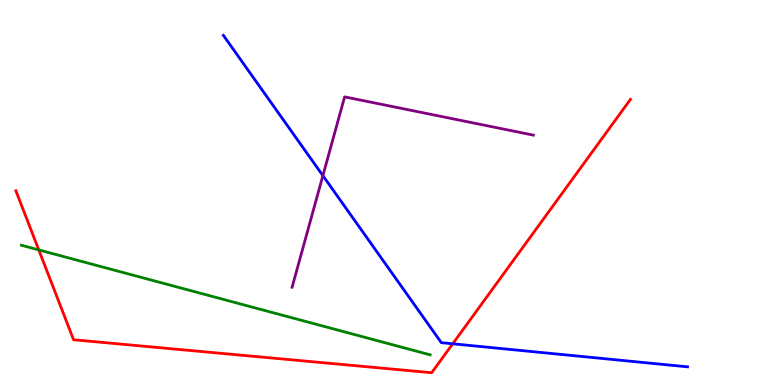[{'lines': ['blue', 'red'], 'intersections': [{'x': 5.84, 'y': 1.07}]}, {'lines': ['green', 'red'], 'intersections': [{'x': 0.5, 'y': 3.51}]}, {'lines': ['purple', 'red'], 'intersections': []}, {'lines': ['blue', 'green'], 'intersections': []}, {'lines': ['blue', 'purple'], 'intersections': [{'x': 4.17, 'y': 5.44}]}, {'lines': ['green', 'purple'], 'intersections': []}]